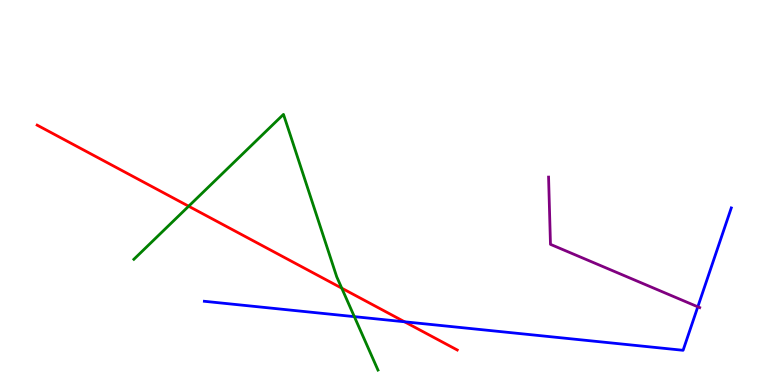[{'lines': ['blue', 'red'], 'intersections': [{'x': 5.22, 'y': 1.64}]}, {'lines': ['green', 'red'], 'intersections': [{'x': 2.43, 'y': 4.64}, {'x': 4.41, 'y': 2.52}]}, {'lines': ['purple', 'red'], 'intersections': []}, {'lines': ['blue', 'green'], 'intersections': [{'x': 4.57, 'y': 1.78}]}, {'lines': ['blue', 'purple'], 'intersections': [{'x': 9.0, 'y': 2.03}]}, {'lines': ['green', 'purple'], 'intersections': []}]